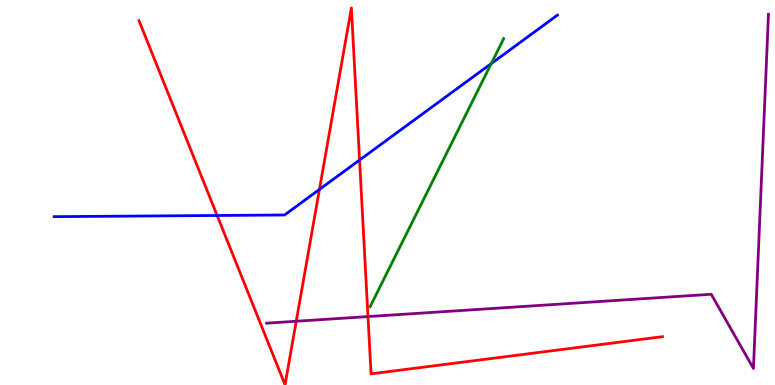[{'lines': ['blue', 'red'], 'intersections': [{'x': 2.8, 'y': 4.4}, {'x': 4.12, 'y': 5.08}, {'x': 4.64, 'y': 5.84}]}, {'lines': ['green', 'red'], 'intersections': []}, {'lines': ['purple', 'red'], 'intersections': [{'x': 3.82, 'y': 1.66}, {'x': 4.75, 'y': 1.78}]}, {'lines': ['blue', 'green'], 'intersections': [{'x': 6.34, 'y': 8.35}]}, {'lines': ['blue', 'purple'], 'intersections': []}, {'lines': ['green', 'purple'], 'intersections': []}]